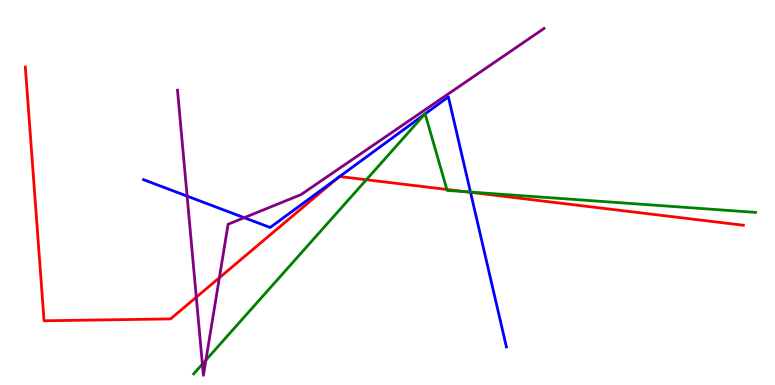[{'lines': ['blue', 'red'], 'intersections': [{'x': 4.35, 'y': 5.37}, {'x': 4.38, 'y': 5.42}, {'x': 6.07, 'y': 5.0}]}, {'lines': ['green', 'red'], 'intersections': [{'x': 4.73, 'y': 5.33}, {'x': 5.77, 'y': 5.08}, {'x': 6.01, 'y': 5.02}]}, {'lines': ['purple', 'red'], 'intersections': [{'x': 2.53, 'y': 2.28}, {'x': 2.83, 'y': 2.79}]}, {'lines': ['blue', 'green'], 'intersections': [{'x': 5.48, 'y': 7.03}, {'x': 5.49, 'y': 7.04}, {'x': 6.07, 'y': 5.01}]}, {'lines': ['blue', 'purple'], 'intersections': [{'x': 2.41, 'y': 4.91}, {'x': 3.15, 'y': 4.35}]}, {'lines': ['green', 'purple'], 'intersections': [{'x': 2.61, 'y': 0.544}, {'x': 2.66, 'y': 0.646}]}]